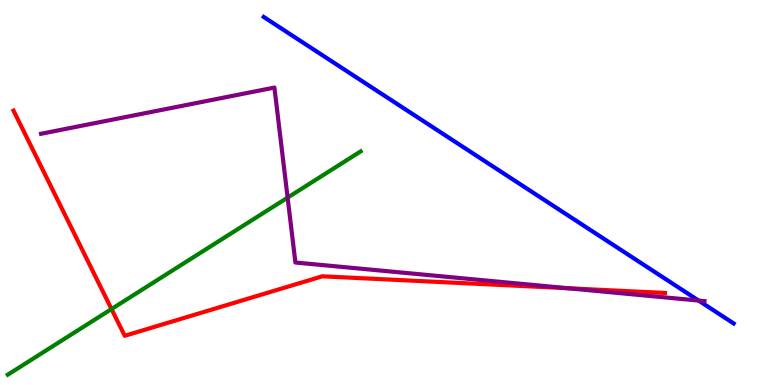[{'lines': ['blue', 'red'], 'intersections': []}, {'lines': ['green', 'red'], 'intersections': [{'x': 1.44, 'y': 1.97}]}, {'lines': ['purple', 'red'], 'intersections': [{'x': 7.33, 'y': 2.51}]}, {'lines': ['blue', 'green'], 'intersections': []}, {'lines': ['blue', 'purple'], 'intersections': [{'x': 9.01, 'y': 2.19}]}, {'lines': ['green', 'purple'], 'intersections': [{'x': 3.71, 'y': 4.87}]}]